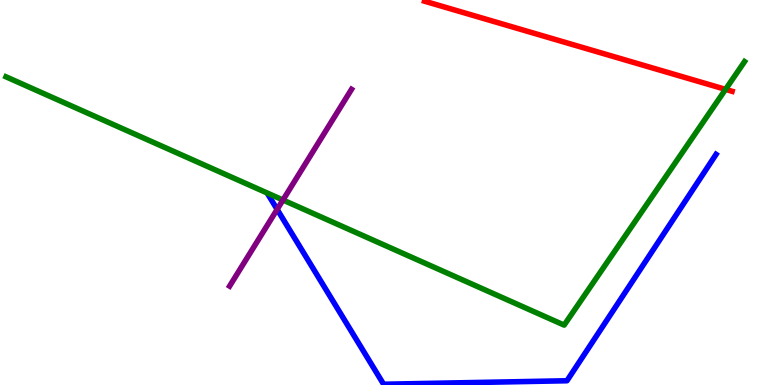[{'lines': ['blue', 'red'], 'intersections': []}, {'lines': ['green', 'red'], 'intersections': [{'x': 9.36, 'y': 7.68}]}, {'lines': ['purple', 'red'], 'intersections': []}, {'lines': ['blue', 'green'], 'intersections': []}, {'lines': ['blue', 'purple'], 'intersections': [{'x': 3.58, 'y': 4.56}]}, {'lines': ['green', 'purple'], 'intersections': [{'x': 3.65, 'y': 4.8}]}]